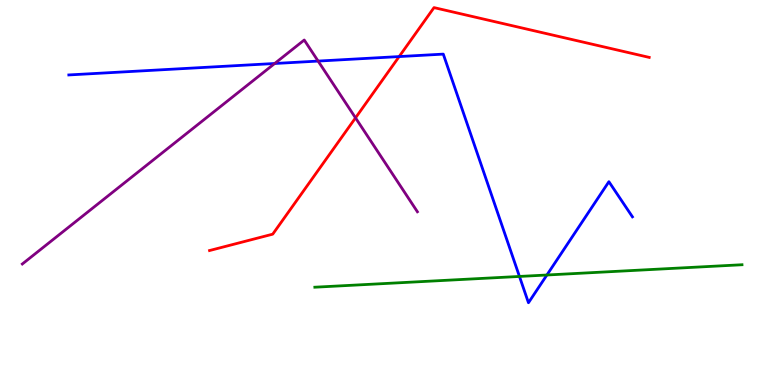[{'lines': ['blue', 'red'], 'intersections': [{'x': 5.15, 'y': 8.53}]}, {'lines': ['green', 'red'], 'intersections': []}, {'lines': ['purple', 'red'], 'intersections': [{'x': 4.59, 'y': 6.94}]}, {'lines': ['blue', 'green'], 'intersections': [{'x': 6.7, 'y': 2.82}, {'x': 7.06, 'y': 2.86}]}, {'lines': ['blue', 'purple'], 'intersections': [{'x': 3.54, 'y': 8.35}, {'x': 4.1, 'y': 8.41}]}, {'lines': ['green', 'purple'], 'intersections': []}]